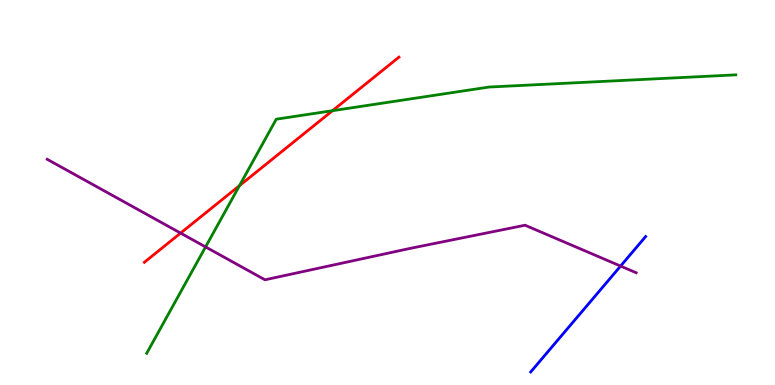[{'lines': ['blue', 'red'], 'intersections': []}, {'lines': ['green', 'red'], 'intersections': [{'x': 3.09, 'y': 5.18}, {'x': 4.29, 'y': 7.12}]}, {'lines': ['purple', 'red'], 'intersections': [{'x': 2.33, 'y': 3.95}]}, {'lines': ['blue', 'green'], 'intersections': []}, {'lines': ['blue', 'purple'], 'intersections': [{'x': 8.01, 'y': 3.09}]}, {'lines': ['green', 'purple'], 'intersections': [{'x': 2.65, 'y': 3.59}]}]